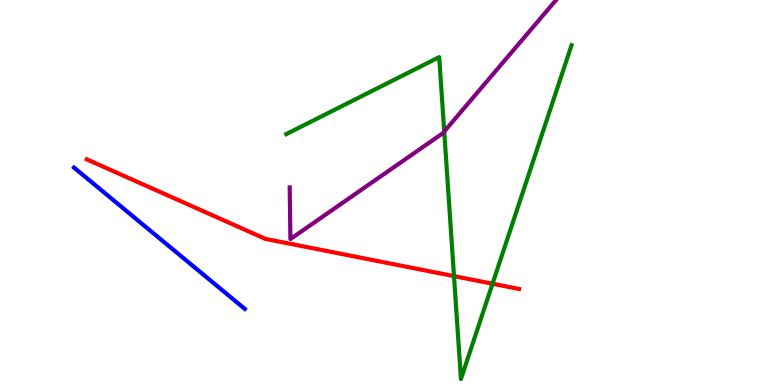[{'lines': ['blue', 'red'], 'intersections': []}, {'lines': ['green', 'red'], 'intersections': [{'x': 5.86, 'y': 2.83}, {'x': 6.36, 'y': 2.63}]}, {'lines': ['purple', 'red'], 'intersections': []}, {'lines': ['blue', 'green'], 'intersections': []}, {'lines': ['blue', 'purple'], 'intersections': []}, {'lines': ['green', 'purple'], 'intersections': [{'x': 5.73, 'y': 6.58}]}]